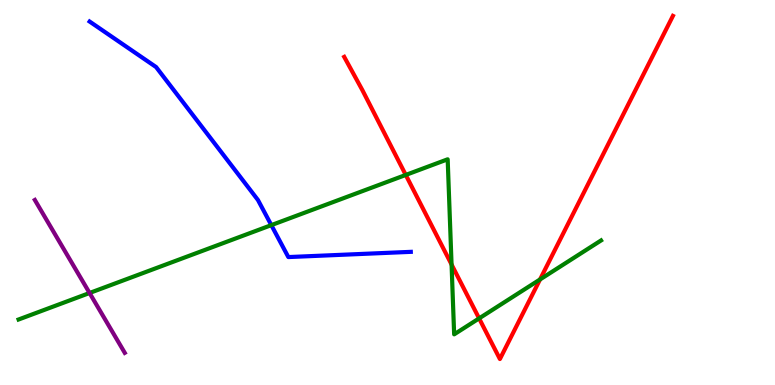[{'lines': ['blue', 'red'], 'intersections': []}, {'lines': ['green', 'red'], 'intersections': [{'x': 5.24, 'y': 5.46}, {'x': 5.83, 'y': 3.13}, {'x': 6.18, 'y': 1.73}, {'x': 6.97, 'y': 2.74}]}, {'lines': ['purple', 'red'], 'intersections': []}, {'lines': ['blue', 'green'], 'intersections': [{'x': 3.5, 'y': 4.15}]}, {'lines': ['blue', 'purple'], 'intersections': []}, {'lines': ['green', 'purple'], 'intersections': [{'x': 1.16, 'y': 2.39}]}]